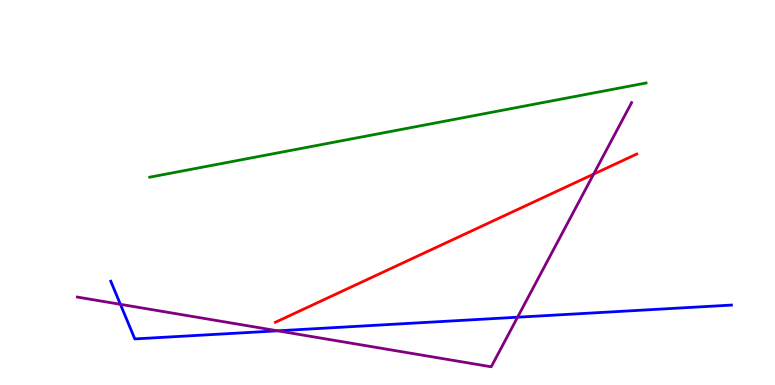[{'lines': ['blue', 'red'], 'intersections': []}, {'lines': ['green', 'red'], 'intersections': []}, {'lines': ['purple', 'red'], 'intersections': [{'x': 7.66, 'y': 5.48}]}, {'lines': ['blue', 'green'], 'intersections': []}, {'lines': ['blue', 'purple'], 'intersections': [{'x': 1.55, 'y': 2.1}, {'x': 3.58, 'y': 1.41}, {'x': 6.68, 'y': 1.76}]}, {'lines': ['green', 'purple'], 'intersections': []}]